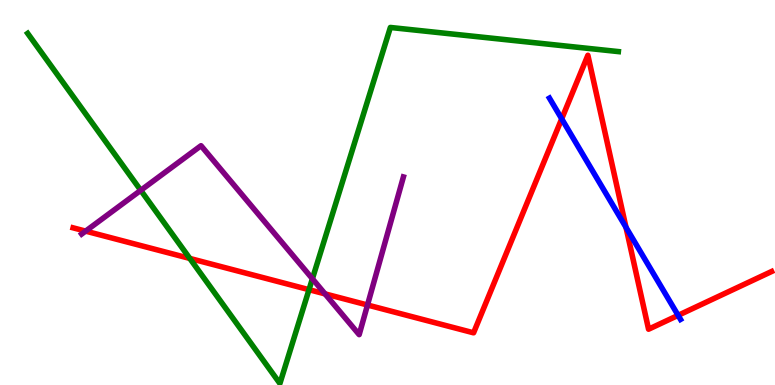[{'lines': ['blue', 'red'], 'intersections': [{'x': 7.25, 'y': 6.91}, {'x': 8.08, 'y': 4.09}, {'x': 8.75, 'y': 1.81}]}, {'lines': ['green', 'red'], 'intersections': [{'x': 2.45, 'y': 3.29}, {'x': 3.99, 'y': 2.48}]}, {'lines': ['purple', 'red'], 'intersections': [{'x': 1.1, 'y': 4.0}, {'x': 4.19, 'y': 2.37}, {'x': 4.74, 'y': 2.08}]}, {'lines': ['blue', 'green'], 'intersections': []}, {'lines': ['blue', 'purple'], 'intersections': []}, {'lines': ['green', 'purple'], 'intersections': [{'x': 1.82, 'y': 5.06}, {'x': 4.03, 'y': 2.76}]}]